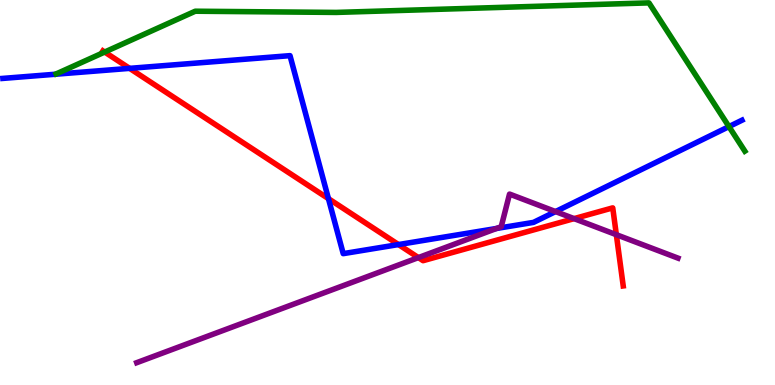[{'lines': ['blue', 'red'], 'intersections': [{'x': 1.67, 'y': 8.22}, {'x': 4.24, 'y': 4.84}, {'x': 5.14, 'y': 3.65}]}, {'lines': ['green', 'red'], 'intersections': [{'x': 1.35, 'y': 8.65}]}, {'lines': ['purple', 'red'], 'intersections': [{'x': 5.4, 'y': 3.31}, {'x': 7.41, 'y': 4.32}, {'x': 7.95, 'y': 3.9}]}, {'lines': ['blue', 'green'], 'intersections': [{'x': 9.41, 'y': 6.71}]}, {'lines': ['blue', 'purple'], 'intersections': [{'x': 6.41, 'y': 4.07}, {'x': 7.17, 'y': 4.5}]}, {'lines': ['green', 'purple'], 'intersections': []}]